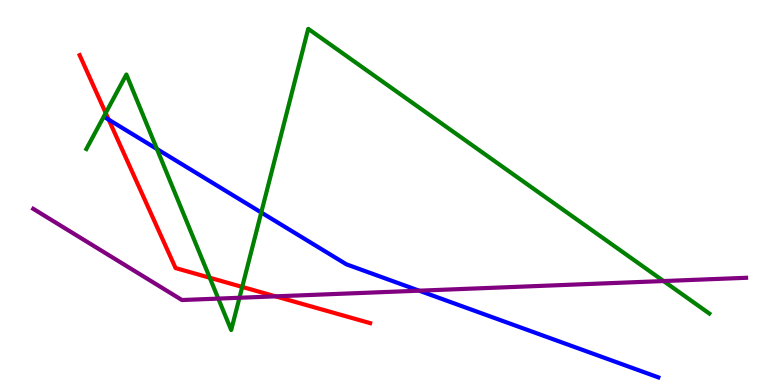[{'lines': ['blue', 'red'], 'intersections': [{'x': 1.4, 'y': 6.89}]}, {'lines': ['green', 'red'], 'intersections': [{'x': 1.36, 'y': 7.06}, {'x': 2.71, 'y': 2.79}, {'x': 3.13, 'y': 2.55}]}, {'lines': ['purple', 'red'], 'intersections': [{'x': 3.55, 'y': 2.3}]}, {'lines': ['blue', 'green'], 'intersections': [{'x': 2.03, 'y': 6.13}, {'x': 3.37, 'y': 4.48}]}, {'lines': ['blue', 'purple'], 'intersections': [{'x': 5.41, 'y': 2.45}]}, {'lines': ['green', 'purple'], 'intersections': [{'x': 2.82, 'y': 2.24}, {'x': 3.09, 'y': 2.27}, {'x': 8.56, 'y': 2.7}]}]